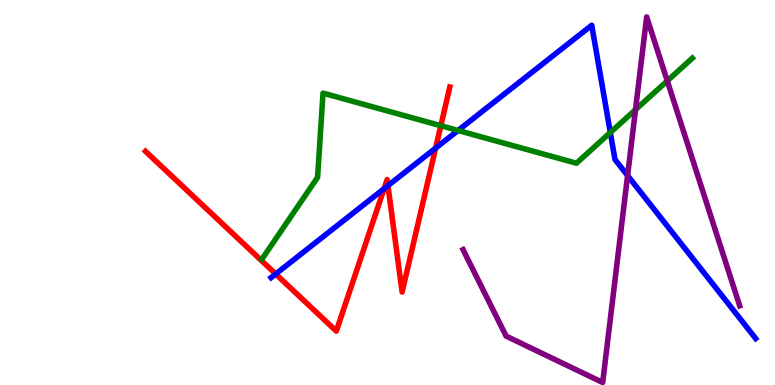[{'lines': ['blue', 'red'], 'intersections': [{'x': 3.56, 'y': 2.88}, {'x': 4.96, 'y': 5.1}, {'x': 5.01, 'y': 5.18}, {'x': 5.62, 'y': 6.15}]}, {'lines': ['green', 'red'], 'intersections': [{'x': 5.69, 'y': 6.73}]}, {'lines': ['purple', 'red'], 'intersections': []}, {'lines': ['blue', 'green'], 'intersections': [{'x': 5.91, 'y': 6.61}, {'x': 7.88, 'y': 6.56}]}, {'lines': ['blue', 'purple'], 'intersections': [{'x': 8.1, 'y': 5.44}]}, {'lines': ['green', 'purple'], 'intersections': [{'x': 8.2, 'y': 7.15}, {'x': 8.61, 'y': 7.9}]}]